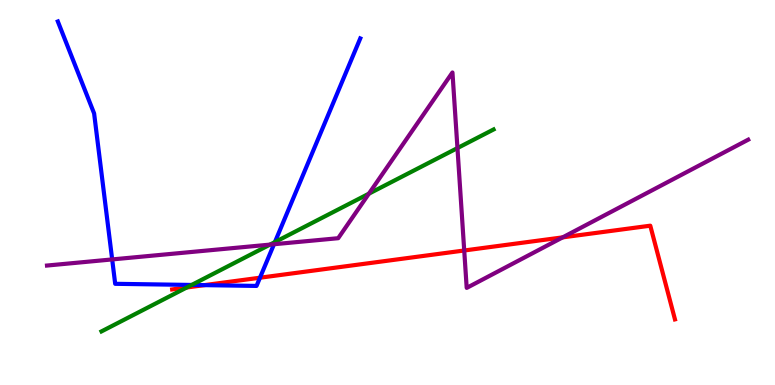[{'lines': ['blue', 'red'], 'intersections': [{'x': 2.64, 'y': 2.59}, {'x': 3.35, 'y': 2.79}]}, {'lines': ['green', 'red'], 'intersections': [{'x': 2.41, 'y': 2.53}]}, {'lines': ['purple', 'red'], 'intersections': [{'x': 5.99, 'y': 3.49}, {'x': 7.26, 'y': 3.83}]}, {'lines': ['blue', 'green'], 'intersections': [{'x': 2.47, 'y': 2.6}, {'x': 3.55, 'y': 3.71}]}, {'lines': ['blue', 'purple'], 'intersections': [{'x': 1.45, 'y': 3.26}, {'x': 3.54, 'y': 3.66}]}, {'lines': ['green', 'purple'], 'intersections': [{'x': 3.48, 'y': 3.65}, {'x': 4.76, 'y': 4.97}, {'x': 5.9, 'y': 6.15}]}]